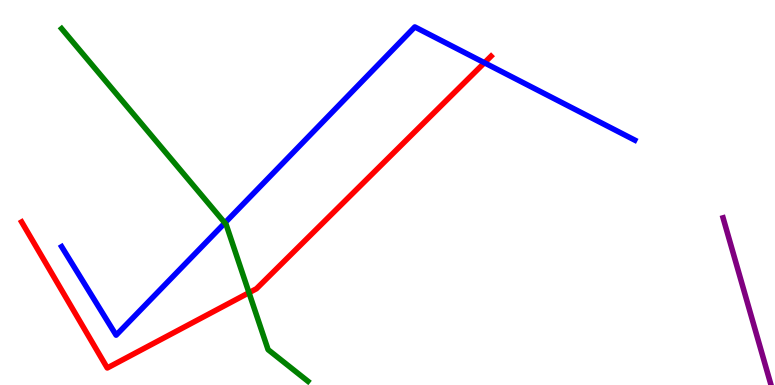[{'lines': ['blue', 'red'], 'intersections': [{'x': 6.25, 'y': 8.37}]}, {'lines': ['green', 'red'], 'intersections': [{'x': 3.21, 'y': 2.4}]}, {'lines': ['purple', 'red'], 'intersections': []}, {'lines': ['blue', 'green'], 'intersections': [{'x': 2.9, 'y': 4.21}]}, {'lines': ['blue', 'purple'], 'intersections': []}, {'lines': ['green', 'purple'], 'intersections': []}]